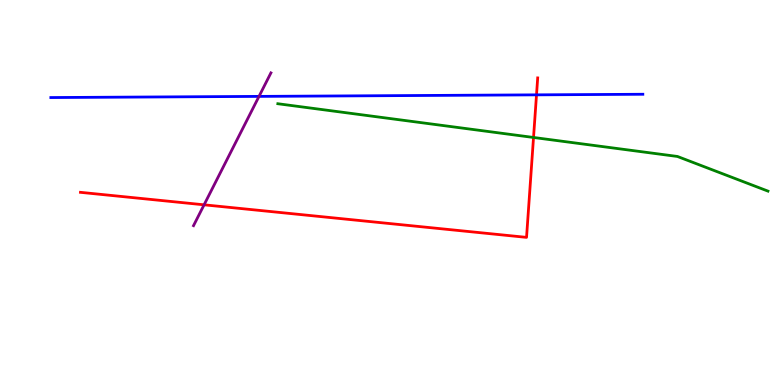[{'lines': ['blue', 'red'], 'intersections': [{'x': 6.92, 'y': 7.54}]}, {'lines': ['green', 'red'], 'intersections': [{'x': 6.88, 'y': 6.43}]}, {'lines': ['purple', 'red'], 'intersections': [{'x': 2.63, 'y': 4.68}]}, {'lines': ['blue', 'green'], 'intersections': []}, {'lines': ['blue', 'purple'], 'intersections': [{'x': 3.34, 'y': 7.5}]}, {'lines': ['green', 'purple'], 'intersections': []}]